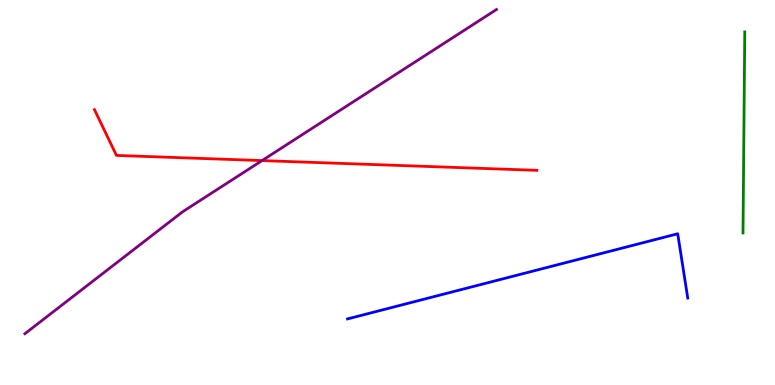[{'lines': ['blue', 'red'], 'intersections': []}, {'lines': ['green', 'red'], 'intersections': []}, {'lines': ['purple', 'red'], 'intersections': [{'x': 3.38, 'y': 5.83}]}, {'lines': ['blue', 'green'], 'intersections': []}, {'lines': ['blue', 'purple'], 'intersections': []}, {'lines': ['green', 'purple'], 'intersections': []}]